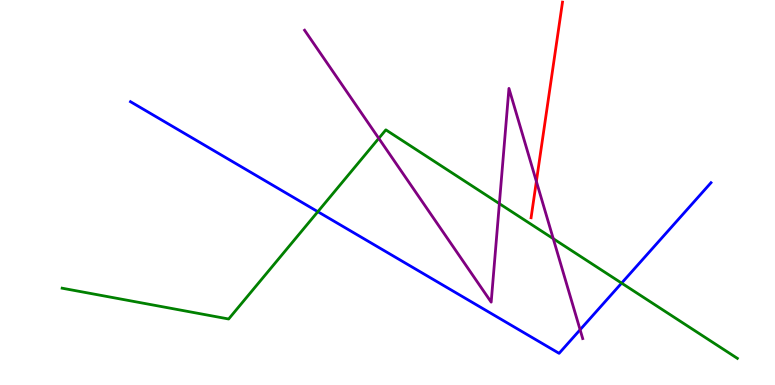[{'lines': ['blue', 'red'], 'intersections': []}, {'lines': ['green', 'red'], 'intersections': []}, {'lines': ['purple', 'red'], 'intersections': [{'x': 6.92, 'y': 5.29}]}, {'lines': ['blue', 'green'], 'intersections': [{'x': 4.1, 'y': 4.5}, {'x': 8.02, 'y': 2.65}]}, {'lines': ['blue', 'purple'], 'intersections': [{'x': 7.49, 'y': 1.44}]}, {'lines': ['green', 'purple'], 'intersections': [{'x': 4.89, 'y': 6.41}, {'x': 6.44, 'y': 4.71}, {'x': 7.14, 'y': 3.8}]}]